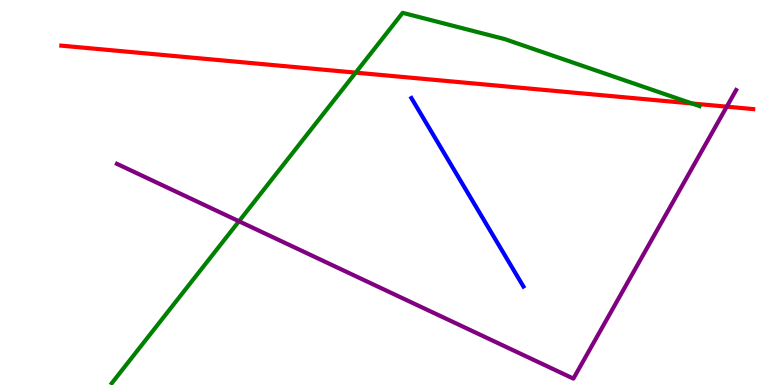[{'lines': ['blue', 'red'], 'intersections': []}, {'lines': ['green', 'red'], 'intersections': [{'x': 4.59, 'y': 8.11}, {'x': 8.93, 'y': 7.31}]}, {'lines': ['purple', 'red'], 'intersections': [{'x': 9.38, 'y': 7.23}]}, {'lines': ['blue', 'green'], 'intersections': []}, {'lines': ['blue', 'purple'], 'intersections': []}, {'lines': ['green', 'purple'], 'intersections': [{'x': 3.08, 'y': 4.25}]}]